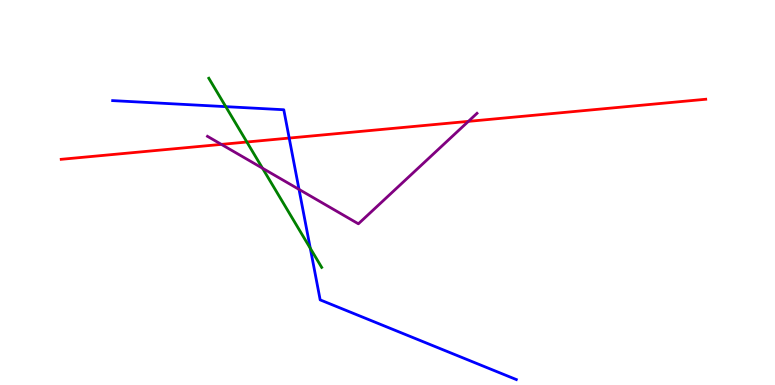[{'lines': ['blue', 'red'], 'intersections': [{'x': 3.73, 'y': 6.41}]}, {'lines': ['green', 'red'], 'intersections': [{'x': 3.19, 'y': 6.31}]}, {'lines': ['purple', 'red'], 'intersections': [{'x': 2.86, 'y': 6.25}, {'x': 6.04, 'y': 6.85}]}, {'lines': ['blue', 'green'], 'intersections': [{'x': 2.91, 'y': 7.23}, {'x': 4.0, 'y': 3.55}]}, {'lines': ['blue', 'purple'], 'intersections': [{'x': 3.86, 'y': 5.08}]}, {'lines': ['green', 'purple'], 'intersections': [{'x': 3.39, 'y': 5.63}]}]